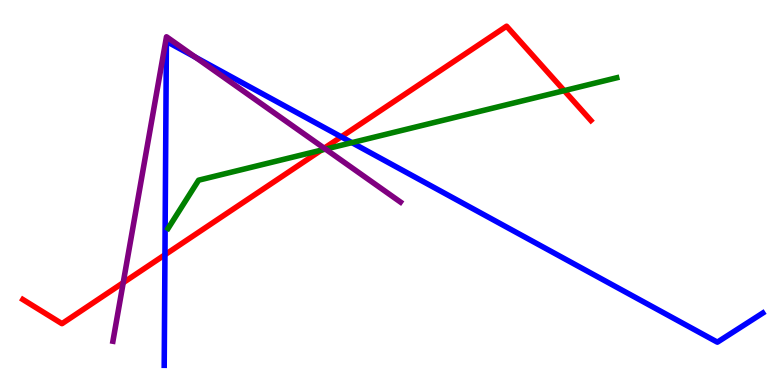[{'lines': ['blue', 'red'], 'intersections': [{'x': 2.13, 'y': 3.38}, {'x': 4.4, 'y': 6.45}]}, {'lines': ['green', 'red'], 'intersections': [{'x': 4.15, 'y': 6.1}, {'x': 7.28, 'y': 7.65}]}, {'lines': ['purple', 'red'], 'intersections': [{'x': 1.59, 'y': 2.66}, {'x': 4.18, 'y': 6.15}]}, {'lines': ['blue', 'green'], 'intersections': [{'x': 4.54, 'y': 6.29}]}, {'lines': ['blue', 'purple'], 'intersections': [{'x': 2.52, 'y': 8.51}]}, {'lines': ['green', 'purple'], 'intersections': [{'x': 4.2, 'y': 6.13}]}]